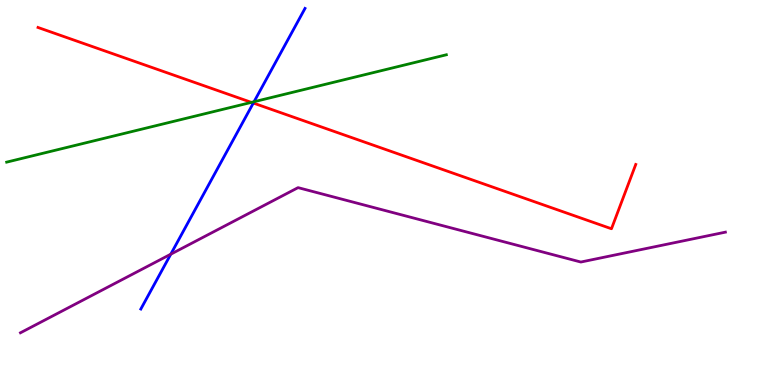[{'lines': ['blue', 'red'], 'intersections': [{'x': 3.27, 'y': 7.32}]}, {'lines': ['green', 'red'], 'intersections': [{'x': 3.24, 'y': 7.34}]}, {'lines': ['purple', 'red'], 'intersections': []}, {'lines': ['blue', 'green'], 'intersections': [{'x': 3.28, 'y': 7.36}]}, {'lines': ['blue', 'purple'], 'intersections': [{'x': 2.2, 'y': 3.4}]}, {'lines': ['green', 'purple'], 'intersections': []}]